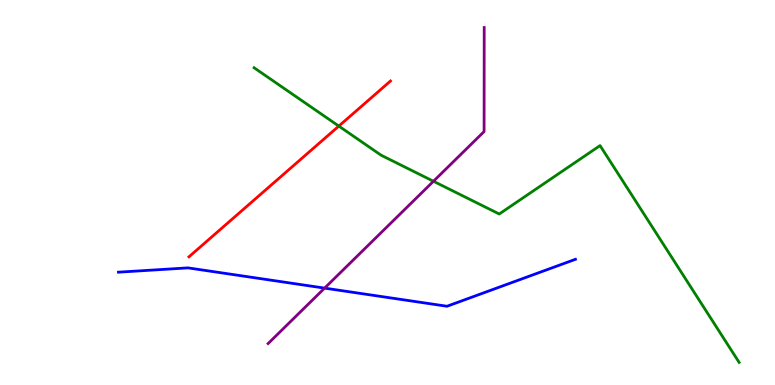[{'lines': ['blue', 'red'], 'intersections': []}, {'lines': ['green', 'red'], 'intersections': [{'x': 4.37, 'y': 6.73}]}, {'lines': ['purple', 'red'], 'intersections': []}, {'lines': ['blue', 'green'], 'intersections': []}, {'lines': ['blue', 'purple'], 'intersections': [{'x': 4.19, 'y': 2.52}]}, {'lines': ['green', 'purple'], 'intersections': [{'x': 5.59, 'y': 5.29}]}]